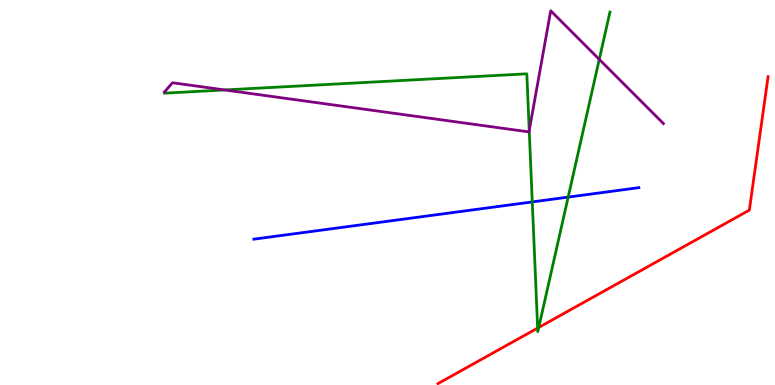[{'lines': ['blue', 'red'], 'intersections': []}, {'lines': ['green', 'red'], 'intersections': [{'x': 6.94, 'y': 1.48}, {'x': 6.95, 'y': 1.49}]}, {'lines': ['purple', 'red'], 'intersections': []}, {'lines': ['blue', 'green'], 'intersections': [{'x': 6.87, 'y': 4.76}, {'x': 7.33, 'y': 4.88}]}, {'lines': ['blue', 'purple'], 'intersections': []}, {'lines': ['green', 'purple'], 'intersections': [{'x': 2.9, 'y': 7.66}, {'x': 6.83, 'y': 6.61}, {'x': 7.73, 'y': 8.46}]}]